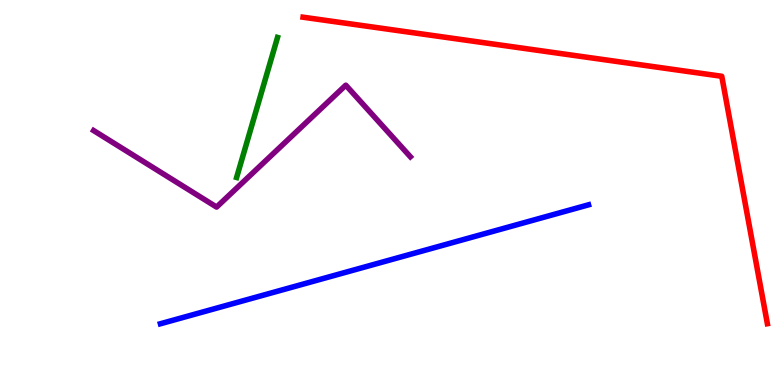[{'lines': ['blue', 'red'], 'intersections': []}, {'lines': ['green', 'red'], 'intersections': []}, {'lines': ['purple', 'red'], 'intersections': []}, {'lines': ['blue', 'green'], 'intersections': []}, {'lines': ['blue', 'purple'], 'intersections': []}, {'lines': ['green', 'purple'], 'intersections': []}]